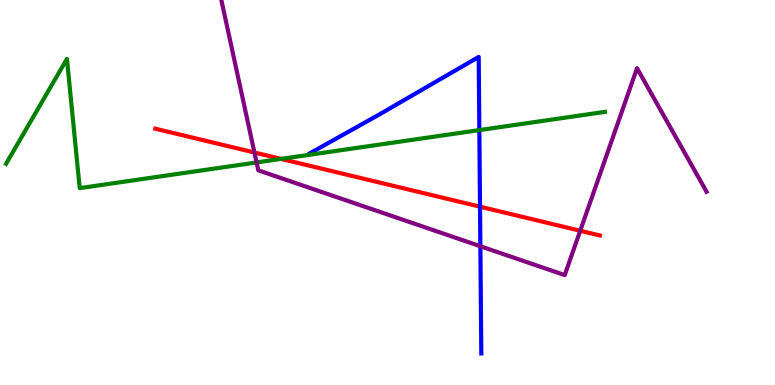[{'lines': ['blue', 'red'], 'intersections': [{'x': 6.19, 'y': 4.63}]}, {'lines': ['green', 'red'], 'intersections': [{'x': 3.63, 'y': 5.87}]}, {'lines': ['purple', 'red'], 'intersections': [{'x': 3.28, 'y': 6.04}, {'x': 7.49, 'y': 4.01}]}, {'lines': ['blue', 'green'], 'intersections': [{'x': 6.19, 'y': 6.62}]}, {'lines': ['blue', 'purple'], 'intersections': [{'x': 6.2, 'y': 3.6}]}, {'lines': ['green', 'purple'], 'intersections': [{'x': 3.31, 'y': 5.78}]}]